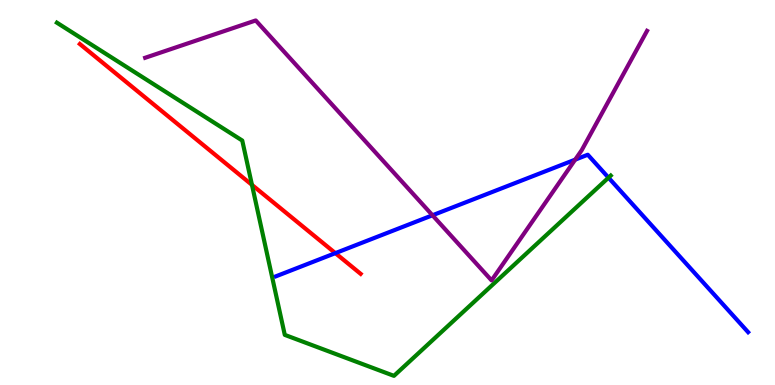[{'lines': ['blue', 'red'], 'intersections': [{'x': 4.33, 'y': 3.42}]}, {'lines': ['green', 'red'], 'intersections': [{'x': 3.25, 'y': 5.2}]}, {'lines': ['purple', 'red'], 'intersections': []}, {'lines': ['blue', 'green'], 'intersections': [{'x': 7.85, 'y': 5.39}]}, {'lines': ['blue', 'purple'], 'intersections': [{'x': 5.58, 'y': 4.41}, {'x': 7.42, 'y': 5.85}]}, {'lines': ['green', 'purple'], 'intersections': []}]